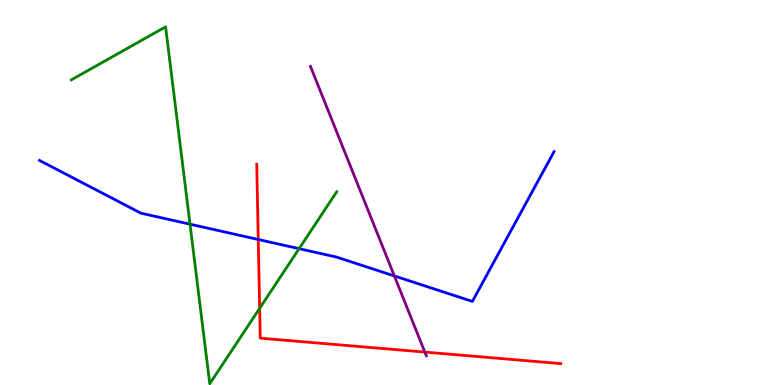[{'lines': ['blue', 'red'], 'intersections': [{'x': 3.33, 'y': 3.78}]}, {'lines': ['green', 'red'], 'intersections': [{'x': 3.35, 'y': 1.99}]}, {'lines': ['purple', 'red'], 'intersections': [{'x': 5.48, 'y': 0.855}]}, {'lines': ['blue', 'green'], 'intersections': [{'x': 2.45, 'y': 4.18}, {'x': 3.86, 'y': 3.54}]}, {'lines': ['blue', 'purple'], 'intersections': [{'x': 5.09, 'y': 2.83}]}, {'lines': ['green', 'purple'], 'intersections': []}]